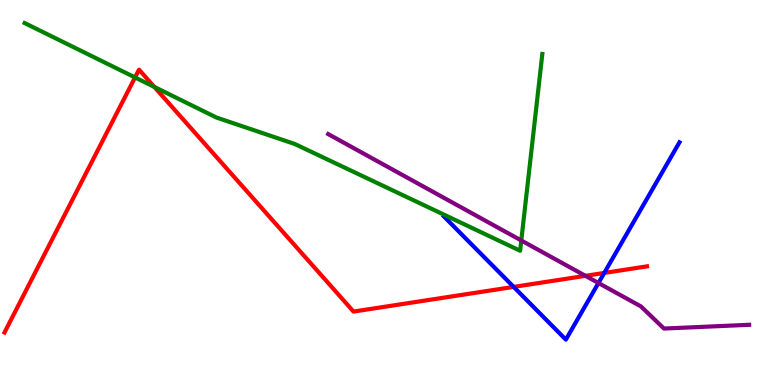[{'lines': ['blue', 'red'], 'intersections': [{'x': 6.63, 'y': 2.55}, {'x': 7.8, 'y': 2.91}]}, {'lines': ['green', 'red'], 'intersections': [{'x': 1.74, 'y': 7.99}, {'x': 1.99, 'y': 7.74}]}, {'lines': ['purple', 'red'], 'intersections': [{'x': 7.55, 'y': 2.84}]}, {'lines': ['blue', 'green'], 'intersections': []}, {'lines': ['blue', 'purple'], 'intersections': [{'x': 7.72, 'y': 2.65}]}, {'lines': ['green', 'purple'], 'intersections': [{'x': 6.73, 'y': 3.75}]}]